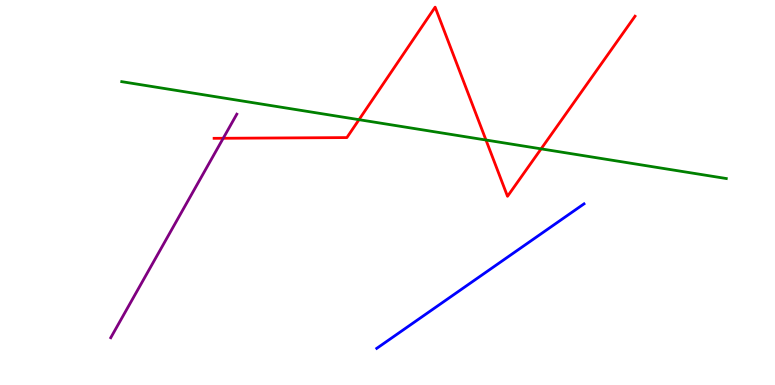[{'lines': ['blue', 'red'], 'intersections': []}, {'lines': ['green', 'red'], 'intersections': [{'x': 4.63, 'y': 6.89}, {'x': 6.27, 'y': 6.36}, {'x': 6.98, 'y': 6.13}]}, {'lines': ['purple', 'red'], 'intersections': [{'x': 2.88, 'y': 6.41}]}, {'lines': ['blue', 'green'], 'intersections': []}, {'lines': ['blue', 'purple'], 'intersections': []}, {'lines': ['green', 'purple'], 'intersections': []}]